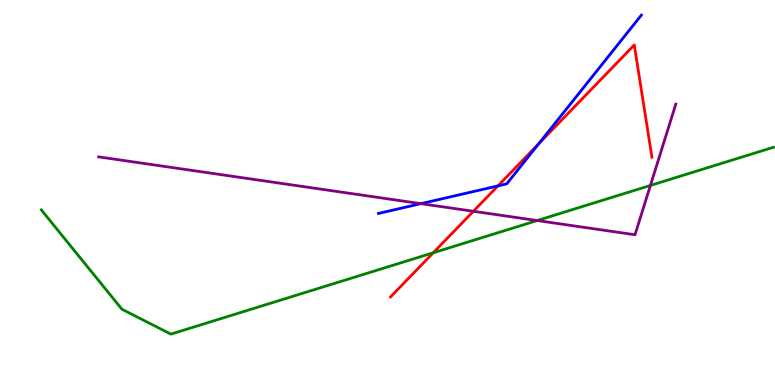[{'lines': ['blue', 'red'], 'intersections': [{'x': 6.43, 'y': 5.17}, {'x': 6.95, 'y': 6.27}]}, {'lines': ['green', 'red'], 'intersections': [{'x': 5.59, 'y': 3.43}]}, {'lines': ['purple', 'red'], 'intersections': [{'x': 6.11, 'y': 4.51}]}, {'lines': ['blue', 'green'], 'intersections': []}, {'lines': ['blue', 'purple'], 'intersections': [{'x': 5.43, 'y': 4.71}]}, {'lines': ['green', 'purple'], 'intersections': [{'x': 6.93, 'y': 4.27}, {'x': 8.39, 'y': 5.18}]}]